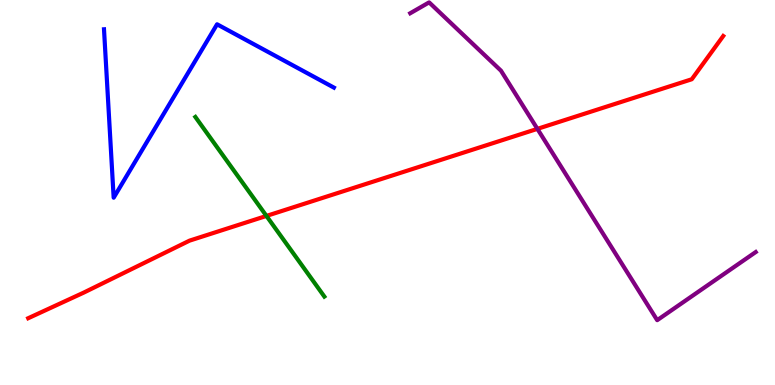[{'lines': ['blue', 'red'], 'intersections': []}, {'lines': ['green', 'red'], 'intersections': [{'x': 3.44, 'y': 4.39}]}, {'lines': ['purple', 'red'], 'intersections': [{'x': 6.93, 'y': 6.65}]}, {'lines': ['blue', 'green'], 'intersections': []}, {'lines': ['blue', 'purple'], 'intersections': []}, {'lines': ['green', 'purple'], 'intersections': []}]